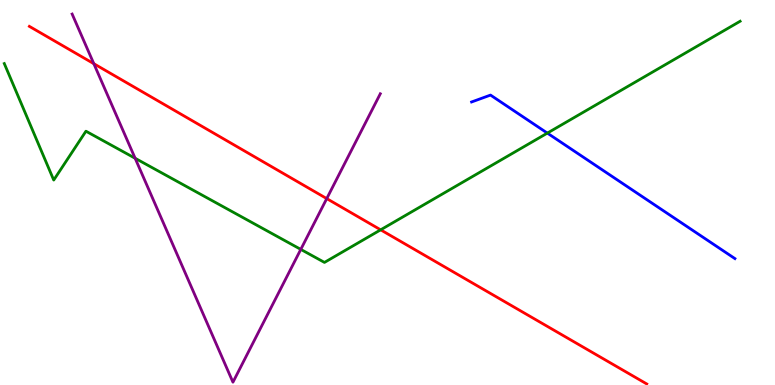[{'lines': ['blue', 'red'], 'intersections': []}, {'lines': ['green', 'red'], 'intersections': [{'x': 4.91, 'y': 4.03}]}, {'lines': ['purple', 'red'], 'intersections': [{'x': 1.21, 'y': 8.35}, {'x': 4.22, 'y': 4.84}]}, {'lines': ['blue', 'green'], 'intersections': [{'x': 7.06, 'y': 6.54}]}, {'lines': ['blue', 'purple'], 'intersections': []}, {'lines': ['green', 'purple'], 'intersections': [{'x': 1.74, 'y': 5.89}, {'x': 3.88, 'y': 3.52}]}]